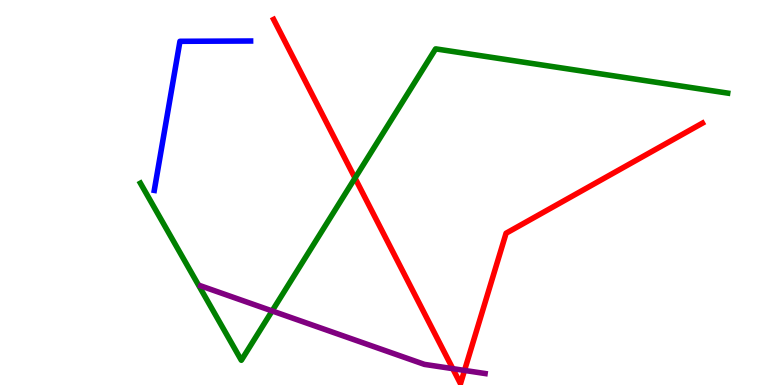[{'lines': ['blue', 'red'], 'intersections': []}, {'lines': ['green', 'red'], 'intersections': [{'x': 4.58, 'y': 5.37}]}, {'lines': ['purple', 'red'], 'intersections': [{'x': 5.84, 'y': 0.425}, {'x': 5.99, 'y': 0.379}]}, {'lines': ['blue', 'green'], 'intersections': []}, {'lines': ['blue', 'purple'], 'intersections': []}, {'lines': ['green', 'purple'], 'intersections': [{'x': 3.51, 'y': 1.92}]}]